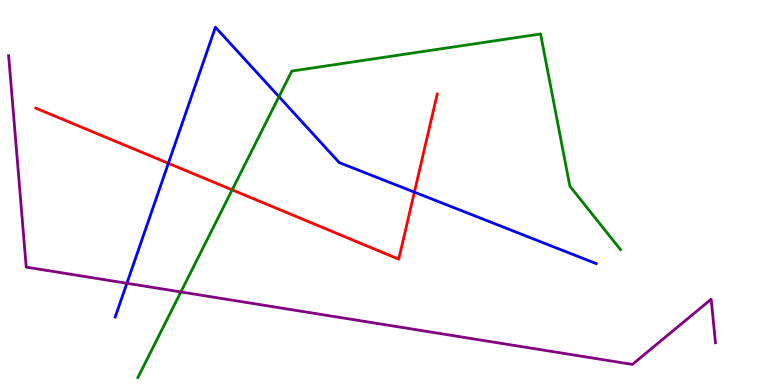[{'lines': ['blue', 'red'], 'intersections': [{'x': 2.17, 'y': 5.76}, {'x': 5.35, 'y': 5.01}]}, {'lines': ['green', 'red'], 'intersections': [{'x': 3.0, 'y': 5.07}]}, {'lines': ['purple', 'red'], 'intersections': []}, {'lines': ['blue', 'green'], 'intersections': [{'x': 3.6, 'y': 7.49}]}, {'lines': ['blue', 'purple'], 'intersections': [{'x': 1.64, 'y': 2.64}]}, {'lines': ['green', 'purple'], 'intersections': [{'x': 2.33, 'y': 2.42}]}]